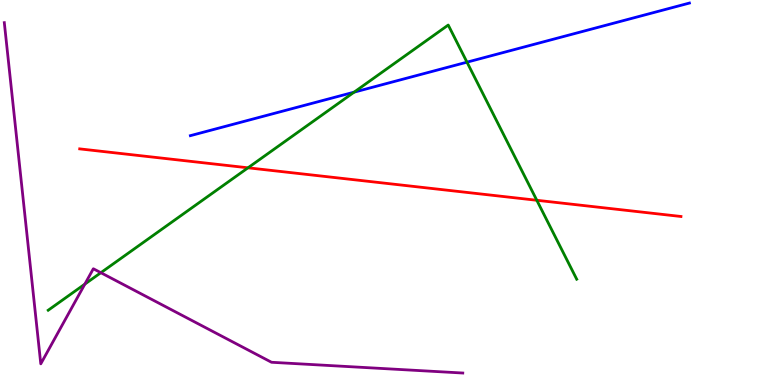[{'lines': ['blue', 'red'], 'intersections': []}, {'lines': ['green', 'red'], 'intersections': [{'x': 3.2, 'y': 5.64}, {'x': 6.93, 'y': 4.8}]}, {'lines': ['purple', 'red'], 'intersections': []}, {'lines': ['blue', 'green'], 'intersections': [{'x': 4.57, 'y': 7.61}, {'x': 6.03, 'y': 8.39}]}, {'lines': ['blue', 'purple'], 'intersections': []}, {'lines': ['green', 'purple'], 'intersections': [{'x': 1.09, 'y': 2.62}, {'x': 1.3, 'y': 2.92}]}]